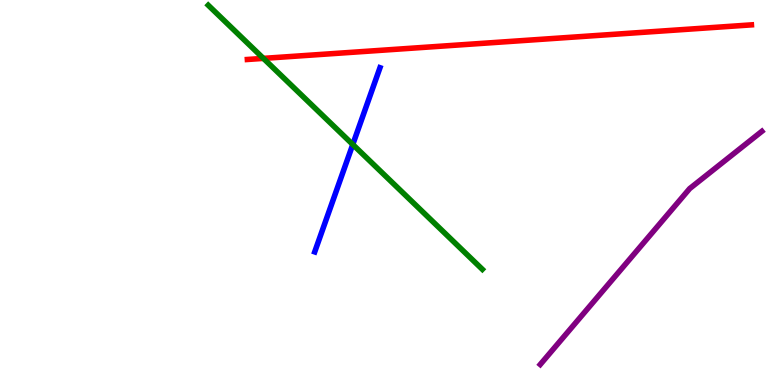[{'lines': ['blue', 'red'], 'intersections': []}, {'lines': ['green', 'red'], 'intersections': [{'x': 3.4, 'y': 8.48}]}, {'lines': ['purple', 'red'], 'intersections': []}, {'lines': ['blue', 'green'], 'intersections': [{'x': 4.55, 'y': 6.25}]}, {'lines': ['blue', 'purple'], 'intersections': []}, {'lines': ['green', 'purple'], 'intersections': []}]